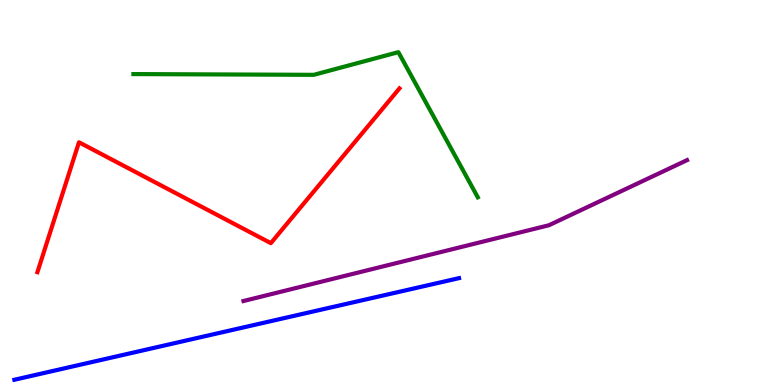[{'lines': ['blue', 'red'], 'intersections': []}, {'lines': ['green', 'red'], 'intersections': []}, {'lines': ['purple', 'red'], 'intersections': []}, {'lines': ['blue', 'green'], 'intersections': []}, {'lines': ['blue', 'purple'], 'intersections': []}, {'lines': ['green', 'purple'], 'intersections': []}]